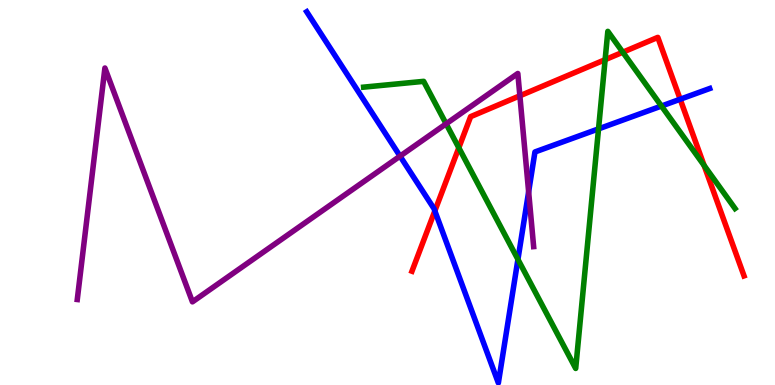[{'lines': ['blue', 'red'], 'intersections': [{'x': 5.61, 'y': 4.52}, {'x': 8.78, 'y': 7.42}]}, {'lines': ['green', 'red'], 'intersections': [{'x': 5.92, 'y': 6.16}, {'x': 7.81, 'y': 8.45}, {'x': 8.04, 'y': 8.64}, {'x': 9.09, 'y': 5.7}]}, {'lines': ['purple', 'red'], 'intersections': [{'x': 6.71, 'y': 7.51}]}, {'lines': ['blue', 'green'], 'intersections': [{'x': 6.68, 'y': 3.26}, {'x': 7.72, 'y': 6.65}, {'x': 8.53, 'y': 7.25}]}, {'lines': ['blue', 'purple'], 'intersections': [{'x': 5.16, 'y': 5.94}, {'x': 6.82, 'y': 5.02}]}, {'lines': ['green', 'purple'], 'intersections': [{'x': 5.76, 'y': 6.78}]}]